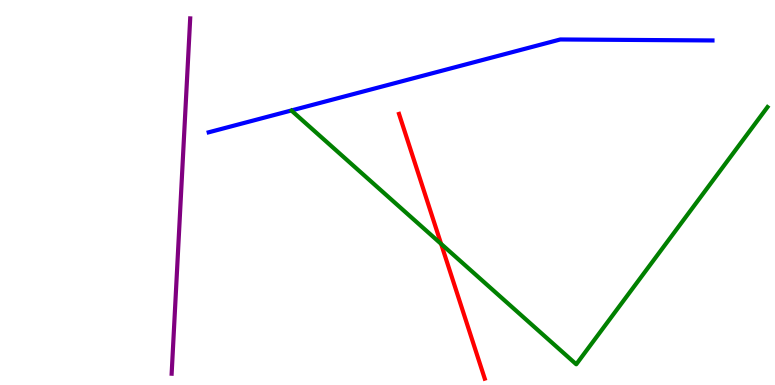[{'lines': ['blue', 'red'], 'intersections': []}, {'lines': ['green', 'red'], 'intersections': [{'x': 5.69, 'y': 3.67}]}, {'lines': ['purple', 'red'], 'intersections': []}, {'lines': ['blue', 'green'], 'intersections': []}, {'lines': ['blue', 'purple'], 'intersections': []}, {'lines': ['green', 'purple'], 'intersections': []}]